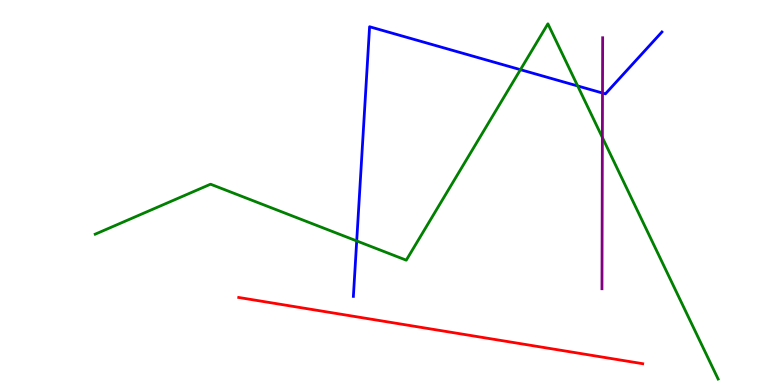[{'lines': ['blue', 'red'], 'intersections': []}, {'lines': ['green', 'red'], 'intersections': []}, {'lines': ['purple', 'red'], 'intersections': []}, {'lines': ['blue', 'green'], 'intersections': [{'x': 4.6, 'y': 3.74}, {'x': 6.72, 'y': 8.19}, {'x': 7.45, 'y': 7.77}]}, {'lines': ['blue', 'purple'], 'intersections': [{'x': 7.77, 'y': 7.58}]}, {'lines': ['green', 'purple'], 'intersections': [{'x': 7.77, 'y': 6.43}]}]